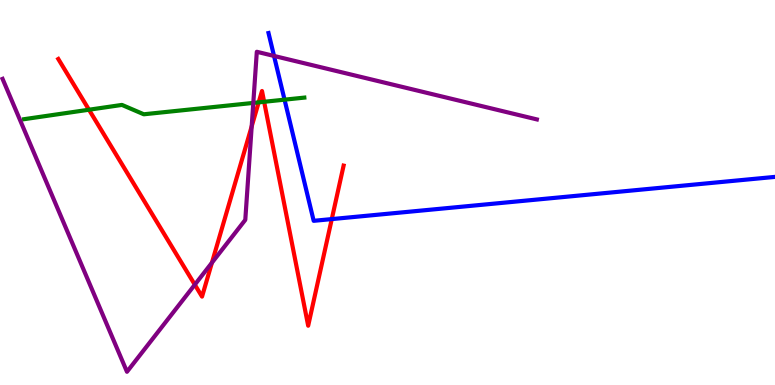[{'lines': ['blue', 'red'], 'intersections': [{'x': 4.28, 'y': 4.31}]}, {'lines': ['green', 'red'], 'intersections': [{'x': 1.15, 'y': 7.15}, {'x': 3.34, 'y': 7.34}, {'x': 3.41, 'y': 7.36}]}, {'lines': ['purple', 'red'], 'intersections': [{'x': 2.51, 'y': 2.61}, {'x': 2.73, 'y': 3.18}, {'x': 3.25, 'y': 6.72}]}, {'lines': ['blue', 'green'], 'intersections': [{'x': 3.67, 'y': 7.41}]}, {'lines': ['blue', 'purple'], 'intersections': [{'x': 3.54, 'y': 8.55}]}, {'lines': ['green', 'purple'], 'intersections': [{'x': 3.27, 'y': 7.33}]}]